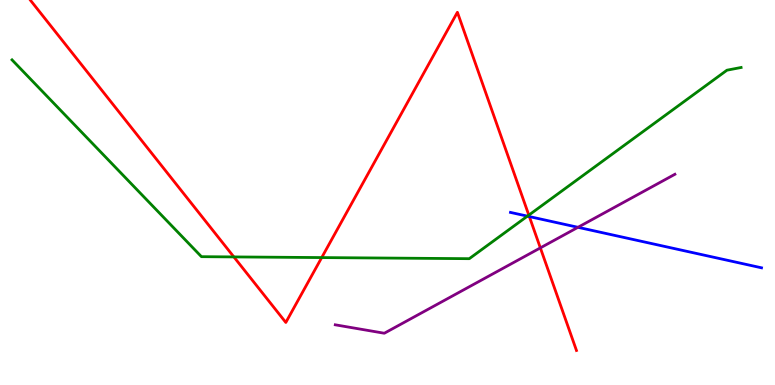[{'lines': ['blue', 'red'], 'intersections': [{'x': 6.83, 'y': 4.37}]}, {'lines': ['green', 'red'], 'intersections': [{'x': 3.02, 'y': 3.33}, {'x': 4.15, 'y': 3.31}, {'x': 6.82, 'y': 4.41}]}, {'lines': ['purple', 'red'], 'intersections': [{'x': 6.97, 'y': 3.56}]}, {'lines': ['blue', 'green'], 'intersections': [{'x': 6.81, 'y': 4.39}]}, {'lines': ['blue', 'purple'], 'intersections': [{'x': 7.46, 'y': 4.1}]}, {'lines': ['green', 'purple'], 'intersections': []}]